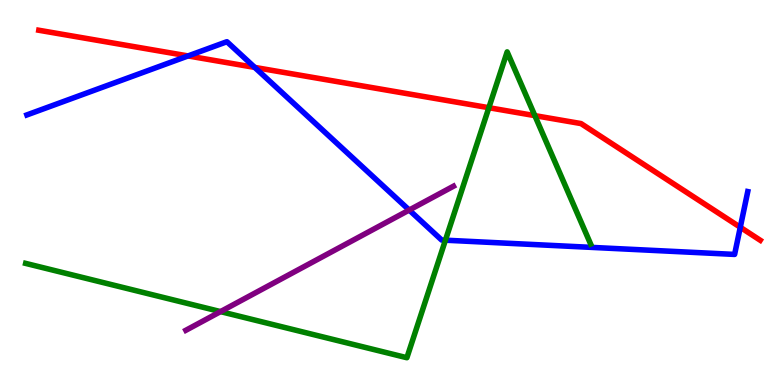[{'lines': ['blue', 'red'], 'intersections': [{'x': 2.43, 'y': 8.55}, {'x': 3.29, 'y': 8.25}, {'x': 9.55, 'y': 4.1}]}, {'lines': ['green', 'red'], 'intersections': [{'x': 6.31, 'y': 7.2}, {'x': 6.9, 'y': 7.0}]}, {'lines': ['purple', 'red'], 'intersections': []}, {'lines': ['blue', 'green'], 'intersections': [{'x': 5.75, 'y': 3.76}]}, {'lines': ['blue', 'purple'], 'intersections': [{'x': 5.28, 'y': 4.54}]}, {'lines': ['green', 'purple'], 'intersections': [{'x': 2.85, 'y': 1.91}]}]